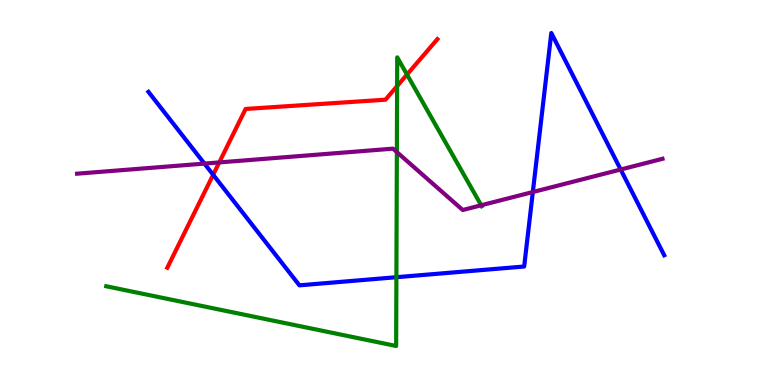[{'lines': ['blue', 'red'], 'intersections': [{'x': 2.75, 'y': 5.46}]}, {'lines': ['green', 'red'], 'intersections': [{'x': 5.12, 'y': 7.76}, {'x': 5.25, 'y': 8.06}]}, {'lines': ['purple', 'red'], 'intersections': [{'x': 2.83, 'y': 5.78}]}, {'lines': ['blue', 'green'], 'intersections': [{'x': 5.11, 'y': 2.8}]}, {'lines': ['blue', 'purple'], 'intersections': [{'x': 2.64, 'y': 5.75}, {'x': 6.88, 'y': 5.01}, {'x': 8.01, 'y': 5.6}]}, {'lines': ['green', 'purple'], 'intersections': [{'x': 5.12, 'y': 6.05}, {'x': 6.21, 'y': 4.67}]}]